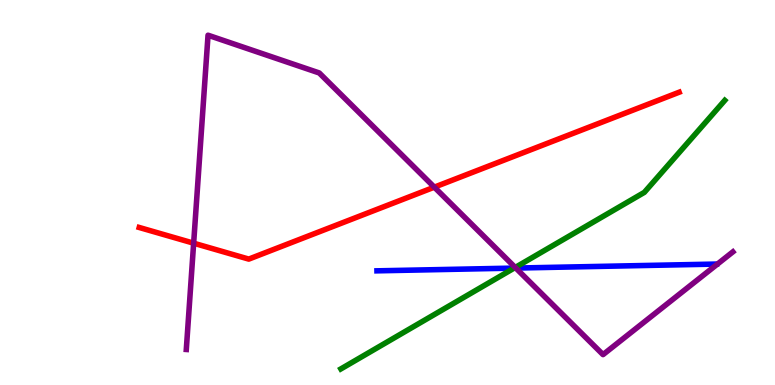[{'lines': ['blue', 'red'], 'intersections': []}, {'lines': ['green', 'red'], 'intersections': []}, {'lines': ['purple', 'red'], 'intersections': [{'x': 2.5, 'y': 3.68}, {'x': 5.6, 'y': 5.14}]}, {'lines': ['blue', 'green'], 'intersections': [{'x': 6.63, 'y': 3.04}]}, {'lines': ['blue', 'purple'], 'intersections': [{'x': 6.66, 'y': 3.04}]}, {'lines': ['green', 'purple'], 'intersections': [{'x': 6.65, 'y': 3.05}]}]